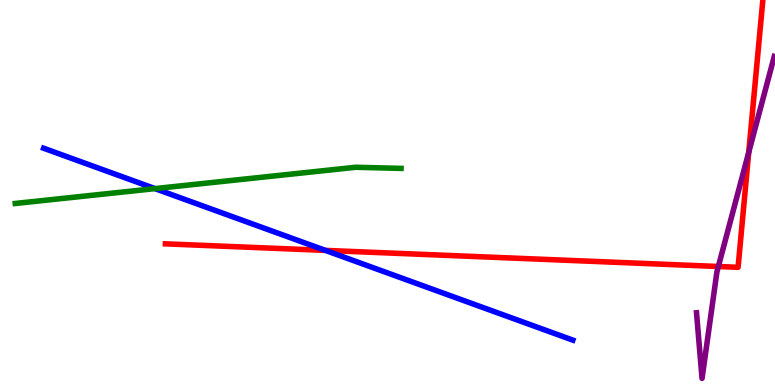[{'lines': ['blue', 'red'], 'intersections': [{'x': 4.2, 'y': 3.5}]}, {'lines': ['green', 'red'], 'intersections': []}, {'lines': ['purple', 'red'], 'intersections': [{'x': 9.27, 'y': 3.08}, {'x': 9.66, 'y': 6.04}]}, {'lines': ['blue', 'green'], 'intersections': [{'x': 2.0, 'y': 5.1}]}, {'lines': ['blue', 'purple'], 'intersections': []}, {'lines': ['green', 'purple'], 'intersections': []}]